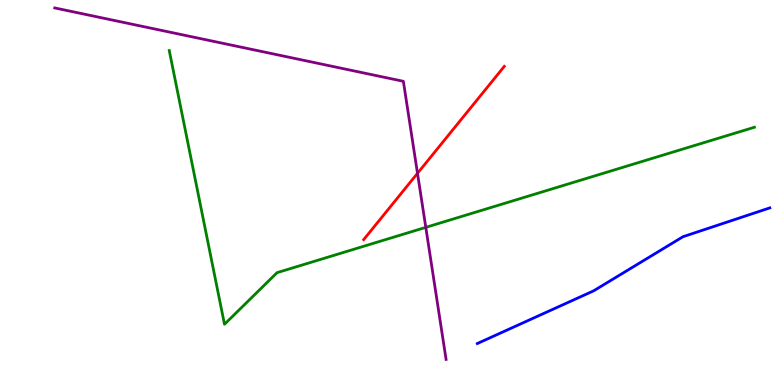[{'lines': ['blue', 'red'], 'intersections': []}, {'lines': ['green', 'red'], 'intersections': []}, {'lines': ['purple', 'red'], 'intersections': [{'x': 5.39, 'y': 5.5}]}, {'lines': ['blue', 'green'], 'intersections': []}, {'lines': ['blue', 'purple'], 'intersections': []}, {'lines': ['green', 'purple'], 'intersections': [{'x': 5.49, 'y': 4.09}]}]